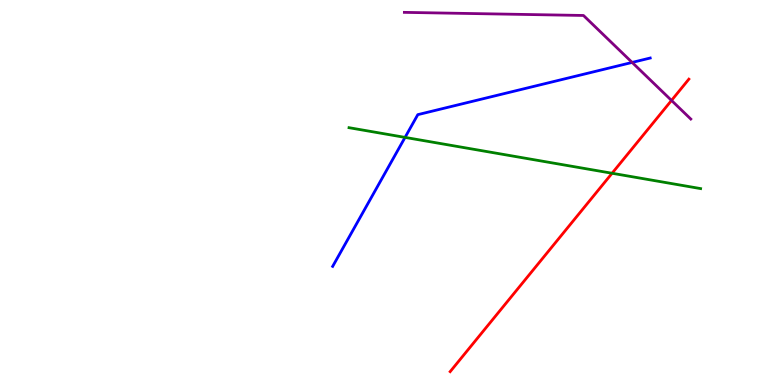[{'lines': ['blue', 'red'], 'intersections': []}, {'lines': ['green', 'red'], 'intersections': [{'x': 7.9, 'y': 5.5}]}, {'lines': ['purple', 'red'], 'intersections': [{'x': 8.66, 'y': 7.39}]}, {'lines': ['blue', 'green'], 'intersections': [{'x': 5.23, 'y': 6.43}]}, {'lines': ['blue', 'purple'], 'intersections': [{'x': 8.16, 'y': 8.38}]}, {'lines': ['green', 'purple'], 'intersections': []}]